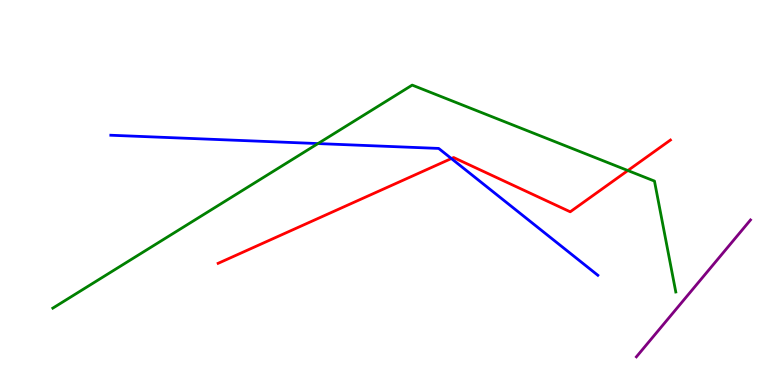[{'lines': ['blue', 'red'], 'intersections': [{'x': 5.82, 'y': 5.88}]}, {'lines': ['green', 'red'], 'intersections': [{'x': 8.1, 'y': 5.57}]}, {'lines': ['purple', 'red'], 'intersections': []}, {'lines': ['blue', 'green'], 'intersections': [{'x': 4.1, 'y': 6.27}]}, {'lines': ['blue', 'purple'], 'intersections': []}, {'lines': ['green', 'purple'], 'intersections': []}]